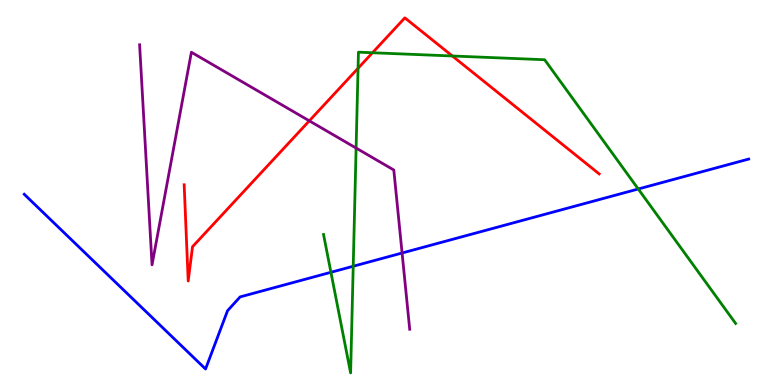[{'lines': ['blue', 'red'], 'intersections': []}, {'lines': ['green', 'red'], 'intersections': [{'x': 4.62, 'y': 8.23}, {'x': 4.81, 'y': 8.63}, {'x': 5.84, 'y': 8.55}]}, {'lines': ['purple', 'red'], 'intersections': [{'x': 3.99, 'y': 6.86}]}, {'lines': ['blue', 'green'], 'intersections': [{'x': 4.27, 'y': 2.93}, {'x': 4.56, 'y': 3.08}, {'x': 8.24, 'y': 5.09}]}, {'lines': ['blue', 'purple'], 'intersections': [{'x': 5.19, 'y': 3.43}]}, {'lines': ['green', 'purple'], 'intersections': [{'x': 4.59, 'y': 6.15}]}]